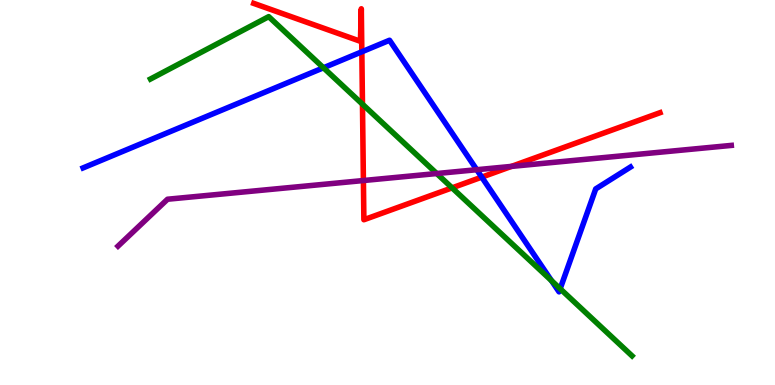[{'lines': ['blue', 'red'], 'intersections': [{'x': 4.67, 'y': 8.65}, {'x': 6.22, 'y': 5.4}]}, {'lines': ['green', 'red'], 'intersections': [{'x': 4.68, 'y': 7.29}, {'x': 5.83, 'y': 5.12}]}, {'lines': ['purple', 'red'], 'intersections': [{'x': 4.69, 'y': 5.31}, {'x': 6.6, 'y': 5.68}]}, {'lines': ['blue', 'green'], 'intersections': [{'x': 4.17, 'y': 8.24}, {'x': 7.12, 'y': 2.71}, {'x': 7.23, 'y': 2.5}]}, {'lines': ['blue', 'purple'], 'intersections': [{'x': 6.15, 'y': 5.59}]}, {'lines': ['green', 'purple'], 'intersections': [{'x': 5.64, 'y': 5.49}]}]